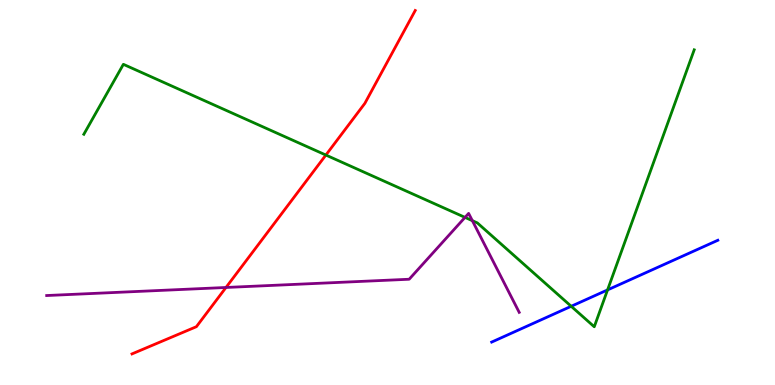[{'lines': ['blue', 'red'], 'intersections': []}, {'lines': ['green', 'red'], 'intersections': [{'x': 4.2, 'y': 5.97}]}, {'lines': ['purple', 'red'], 'intersections': [{'x': 2.92, 'y': 2.53}]}, {'lines': ['blue', 'green'], 'intersections': [{'x': 7.37, 'y': 2.04}, {'x': 7.84, 'y': 2.47}]}, {'lines': ['blue', 'purple'], 'intersections': []}, {'lines': ['green', 'purple'], 'intersections': [{'x': 6.0, 'y': 4.35}, {'x': 6.09, 'y': 4.27}]}]